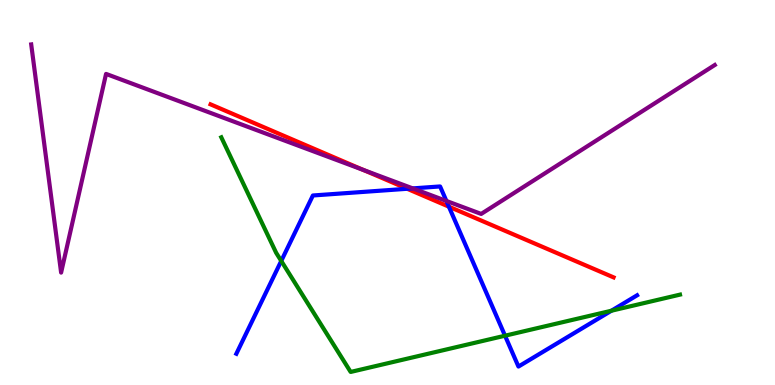[{'lines': ['blue', 'red'], 'intersections': [{'x': 5.25, 'y': 5.1}, {'x': 5.79, 'y': 4.63}]}, {'lines': ['green', 'red'], 'intersections': []}, {'lines': ['purple', 'red'], 'intersections': [{'x': 4.69, 'y': 5.59}]}, {'lines': ['blue', 'green'], 'intersections': [{'x': 3.63, 'y': 3.22}, {'x': 6.52, 'y': 1.28}, {'x': 7.89, 'y': 1.93}]}, {'lines': ['blue', 'purple'], 'intersections': [{'x': 5.33, 'y': 5.11}, {'x': 5.76, 'y': 4.78}]}, {'lines': ['green', 'purple'], 'intersections': []}]